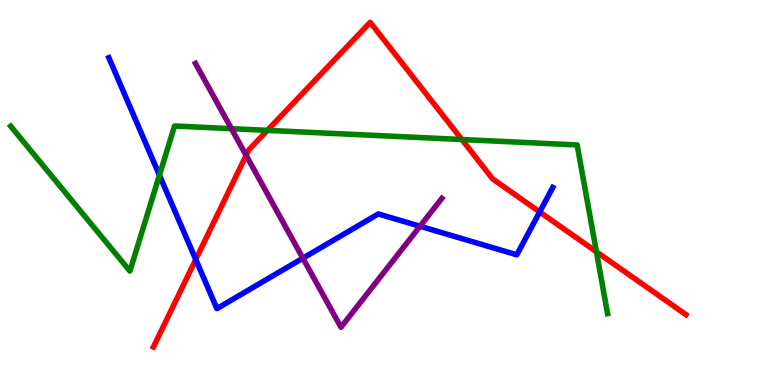[{'lines': ['blue', 'red'], 'intersections': [{'x': 2.53, 'y': 3.26}, {'x': 6.96, 'y': 4.49}]}, {'lines': ['green', 'red'], 'intersections': [{'x': 3.45, 'y': 6.61}, {'x': 5.96, 'y': 6.38}, {'x': 7.7, 'y': 3.46}]}, {'lines': ['purple', 'red'], 'intersections': [{'x': 3.18, 'y': 5.96}]}, {'lines': ['blue', 'green'], 'intersections': [{'x': 2.06, 'y': 5.45}]}, {'lines': ['blue', 'purple'], 'intersections': [{'x': 3.91, 'y': 3.29}, {'x': 5.42, 'y': 4.12}]}, {'lines': ['green', 'purple'], 'intersections': [{'x': 2.99, 'y': 6.66}]}]